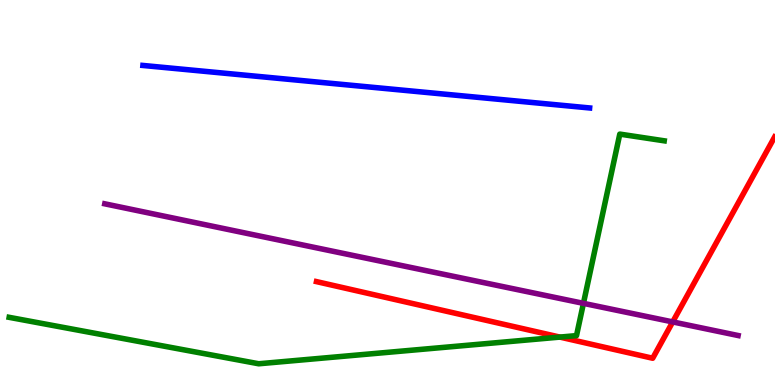[{'lines': ['blue', 'red'], 'intersections': []}, {'lines': ['green', 'red'], 'intersections': [{'x': 7.22, 'y': 1.24}]}, {'lines': ['purple', 'red'], 'intersections': [{'x': 8.68, 'y': 1.64}]}, {'lines': ['blue', 'green'], 'intersections': []}, {'lines': ['blue', 'purple'], 'intersections': []}, {'lines': ['green', 'purple'], 'intersections': [{'x': 7.53, 'y': 2.12}]}]